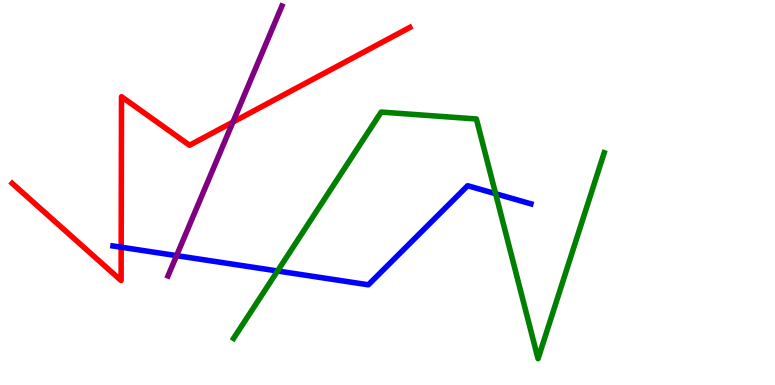[{'lines': ['blue', 'red'], 'intersections': [{'x': 1.56, 'y': 3.58}]}, {'lines': ['green', 'red'], 'intersections': []}, {'lines': ['purple', 'red'], 'intersections': [{'x': 3.01, 'y': 6.83}]}, {'lines': ['blue', 'green'], 'intersections': [{'x': 3.58, 'y': 2.96}, {'x': 6.4, 'y': 4.97}]}, {'lines': ['blue', 'purple'], 'intersections': [{'x': 2.28, 'y': 3.36}]}, {'lines': ['green', 'purple'], 'intersections': []}]